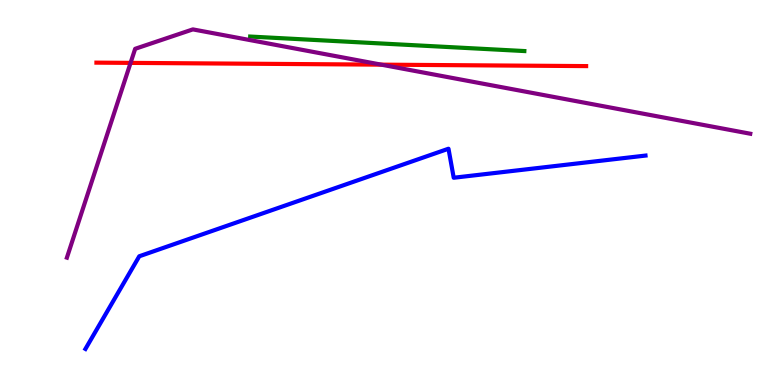[{'lines': ['blue', 'red'], 'intersections': []}, {'lines': ['green', 'red'], 'intersections': []}, {'lines': ['purple', 'red'], 'intersections': [{'x': 1.68, 'y': 8.37}, {'x': 4.92, 'y': 8.32}]}, {'lines': ['blue', 'green'], 'intersections': []}, {'lines': ['blue', 'purple'], 'intersections': []}, {'lines': ['green', 'purple'], 'intersections': []}]